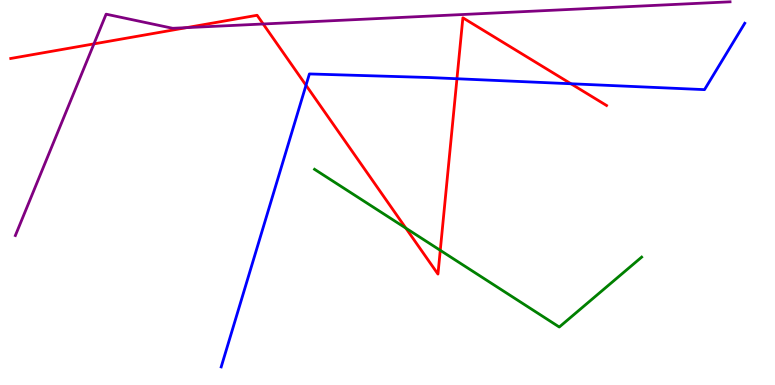[{'lines': ['blue', 'red'], 'intersections': [{'x': 3.95, 'y': 7.79}, {'x': 5.9, 'y': 7.95}, {'x': 7.37, 'y': 7.82}]}, {'lines': ['green', 'red'], 'intersections': [{'x': 5.24, 'y': 4.07}, {'x': 5.68, 'y': 3.5}]}, {'lines': ['purple', 'red'], 'intersections': [{'x': 1.21, 'y': 8.86}, {'x': 2.41, 'y': 9.28}, {'x': 3.4, 'y': 9.38}]}, {'lines': ['blue', 'green'], 'intersections': []}, {'lines': ['blue', 'purple'], 'intersections': []}, {'lines': ['green', 'purple'], 'intersections': []}]